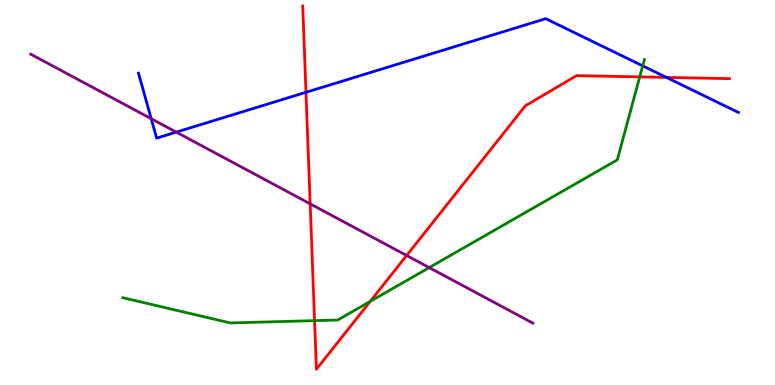[{'lines': ['blue', 'red'], 'intersections': [{'x': 3.95, 'y': 7.6}, {'x': 8.6, 'y': 7.99}]}, {'lines': ['green', 'red'], 'intersections': [{'x': 4.06, 'y': 1.67}, {'x': 4.78, 'y': 2.17}, {'x': 8.25, 'y': 8.0}]}, {'lines': ['purple', 'red'], 'intersections': [{'x': 4.0, 'y': 4.71}, {'x': 5.25, 'y': 3.36}]}, {'lines': ['blue', 'green'], 'intersections': [{'x': 8.29, 'y': 8.29}]}, {'lines': ['blue', 'purple'], 'intersections': [{'x': 1.95, 'y': 6.92}, {'x': 2.27, 'y': 6.57}]}, {'lines': ['green', 'purple'], 'intersections': [{'x': 5.54, 'y': 3.05}]}]